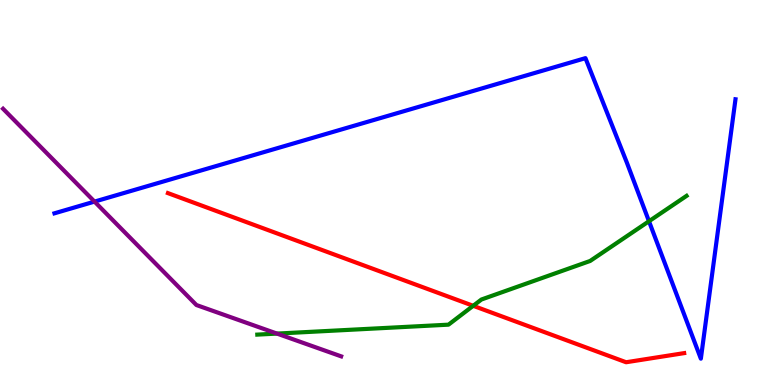[{'lines': ['blue', 'red'], 'intersections': []}, {'lines': ['green', 'red'], 'intersections': [{'x': 6.11, 'y': 2.06}]}, {'lines': ['purple', 'red'], 'intersections': []}, {'lines': ['blue', 'green'], 'intersections': [{'x': 8.37, 'y': 4.25}]}, {'lines': ['blue', 'purple'], 'intersections': [{'x': 1.22, 'y': 4.76}]}, {'lines': ['green', 'purple'], 'intersections': [{'x': 3.57, 'y': 1.34}]}]